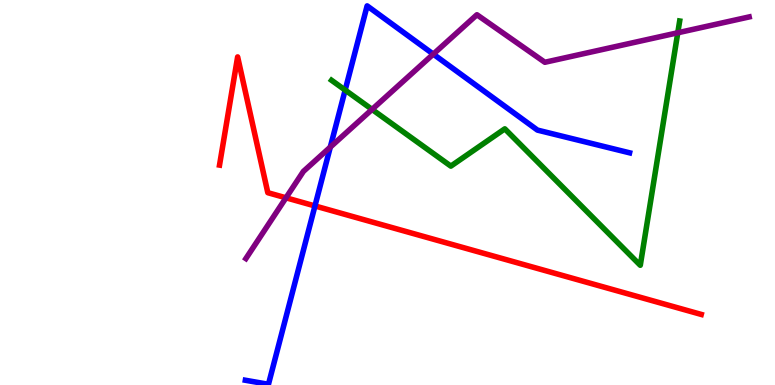[{'lines': ['blue', 'red'], 'intersections': [{'x': 4.06, 'y': 4.65}]}, {'lines': ['green', 'red'], 'intersections': []}, {'lines': ['purple', 'red'], 'intersections': [{'x': 3.69, 'y': 4.86}]}, {'lines': ['blue', 'green'], 'intersections': [{'x': 4.45, 'y': 7.66}]}, {'lines': ['blue', 'purple'], 'intersections': [{'x': 4.26, 'y': 6.18}, {'x': 5.59, 'y': 8.59}]}, {'lines': ['green', 'purple'], 'intersections': [{'x': 4.8, 'y': 7.16}, {'x': 8.75, 'y': 9.15}]}]